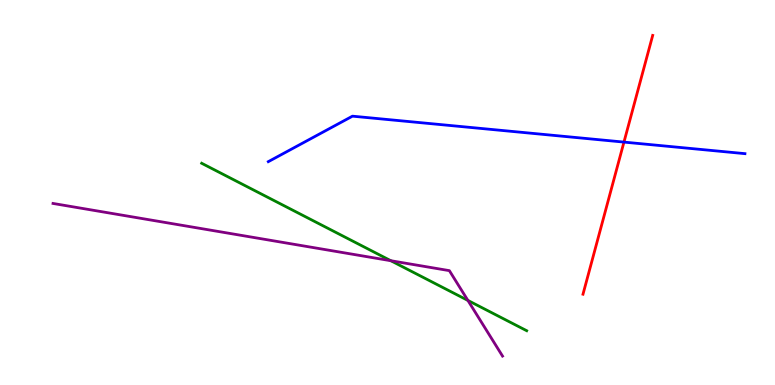[{'lines': ['blue', 'red'], 'intersections': [{'x': 8.05, 'y': 6.31}]}, {'lines': ['green', 'red'], 'intersections': []}, {'lines': ['purple', 'red'], 'intersections': []}, {'lines': ['blue', 'green'], 'intersections': []}, {'lines': ['blue', 'purple'], 'intersections': []}, {'lines': ['green', 'purple'], 'intersections': [{'x': 5.04, 'y': 3.23}, {'x': 6.04, 'y': 2.2}]}]